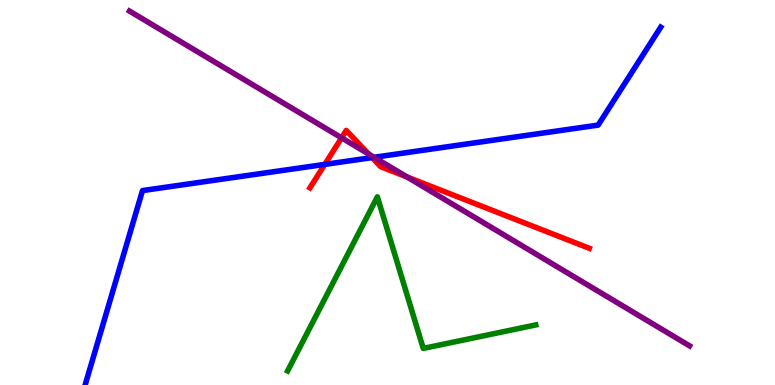[{'lines': ['blue', 'red'], 'intersections': [{'x': 4.19, 'y': 5.73}, {'x': 4.8, 'y': 5.91}]}, {'lines': ['green', 'red'], 'intersections': []}, {'lines': ['purple', 'red'], 'intersections': [{'x': 4.41, 'y': 6.42}, {'x': 4.76, 'y': 6.0}, {'x': 5.25, 'y': 5.4}]}, {'lines': ['blue', 'green'], 'intersections': []}, {'lines': ['blue', 'purple'], 'intersections': [{'x': 4.83, 'y': 5.91}]}, {'lines': ['green', 'purple'], 'intersections': []}]